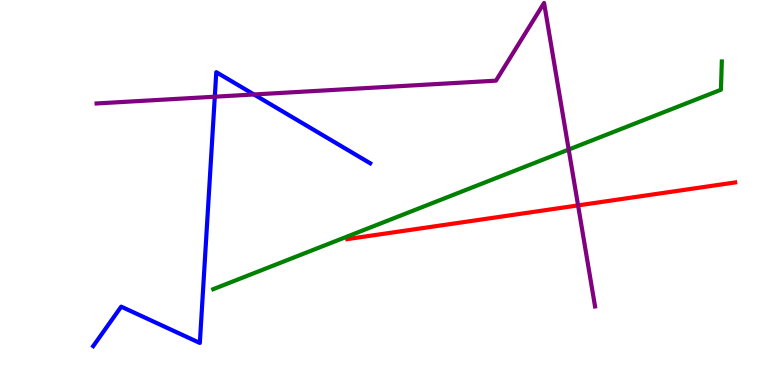[{'lines': ['blue', 'red'], 'intersections': []}, {'lines': ['green', 'red'], 'intersections': []}, {'lines': ['purple', 'red'], 'intersections': [{'x': 7.46, 'y': 4.67}]}, {'lines': ['blue', 'green'], 'intersections': []}, {'lines': ['blue', 'purple'], 'intersections': [{'x': 2.77, 'y': 7.49}, {'x': 3.28, 'y': 7.55}]}, {'lines': ['green', 'purple'], 'intersections': [{'x': 7.34, 'y': 6.12}]}]